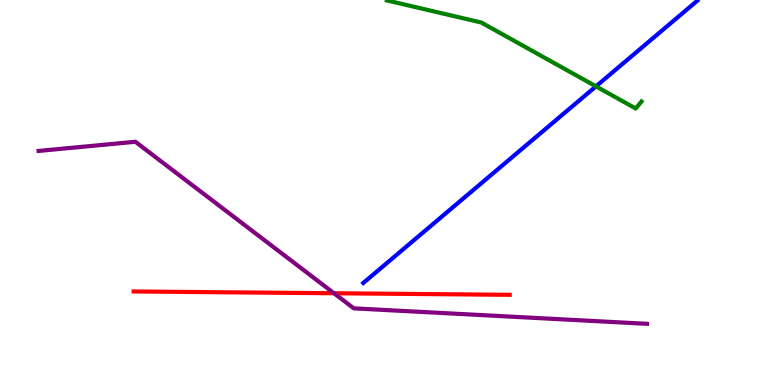[{'lines': ['blue', 'red'], 'intersections': []}, {'lines': ['green', 'red'], 'intersections': []}, {'lines': ['purple', 'red'], 'intersections': [{'x': 4.31, 'y': 2.38}]}, {'lines': ['blue', 'green'], 'intersections': [{'x': 7.69, 'y': 7.76}]}, {'lines': ['blue', 'purple'], 'intersections': []}, {'lines': ['green', 'purple'], 'intersections': []}]